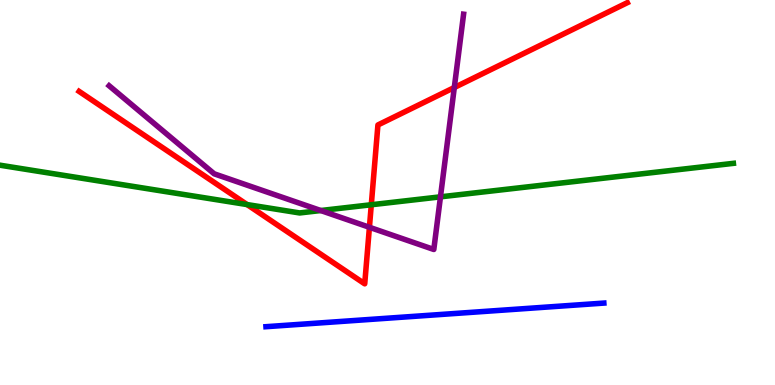[{'lines': ['blue', 'red'], 'intersections': []}, {'lines': ['green', 'red'], 'intersections': [{'x': 3.19, 'y': 4.69}, {'x': 4.79, 'y': 4.68}]}, {'lines': ['purple', 'red'], 'intersections': [{'x': 4.77, 'y': 4.1}, {'x': 5.86, 'y': 7.73}]}, {'lines': ['blue', 'green'], 'intersections': []}, {'lines': ['blue', 'purple'], 'intersections': []}, {'lines': ['green', 'purple'], 'intersections': [{'x': 4.14, 'y': 4.53}, {'x': 5.68, 'y': 4.89}]}]